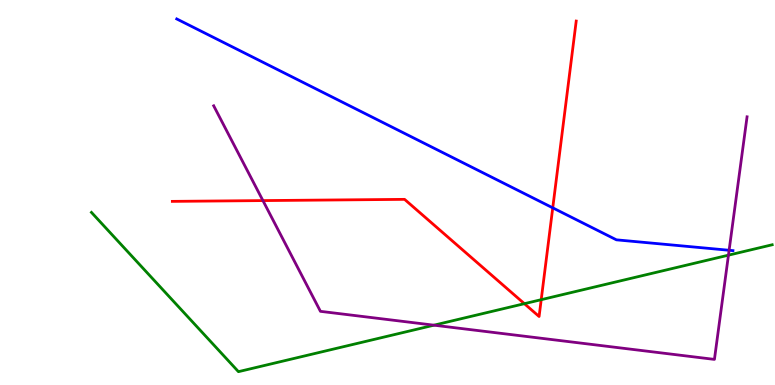[{'lines': ['blue', 'red'], 'intersections': [{'x': 7.13, 'y': 4.6}]}, {'lines': ['green', 'red'], 'intersections': [{'x': 6.77, 'y': 2.11}, {'x': 6.98, 'y': 2.22}]}, {'lines': ['purple', 'red'], 'intersections': [{'x': 3.39, 'y': 4.79}]}, {'lines': ['blue', 'green'], 'intersections': []}, {'lines': ['blue', 'purple'], 'intersections': [{'x': 9.41, 'y': 3.5}]}, {'lines': ['green', 'purple'], 'intersections': [{'x': 5.6, 'y': 1.55}, {'x': 9.4, 'y': 3.37}]}]